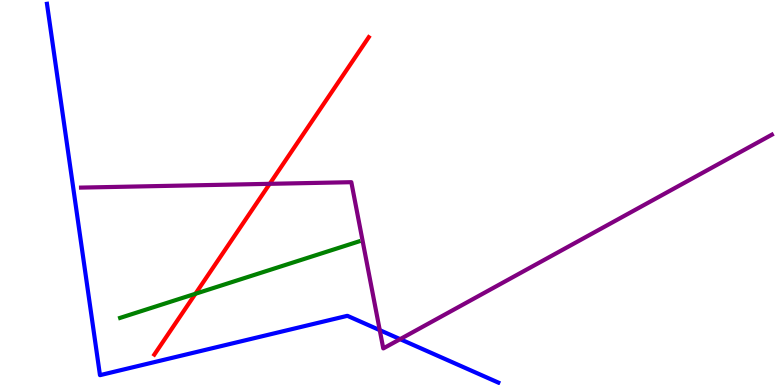[{'lines': ['blue', 'red'], 'intersections': []}, {'lines': ['green', 'red'], 'intersections': [{'x': 2.52, 'y': 2.37}]}, {'lines': ['purple', 'red'], 'intersections': [{'x': 3.48, 'y': 5.23}]}, {'lines': ['blue', 'green'], 'intersections': []}, {'lines': ['blue', 'purple'], 'intersections': [{'x': 4.9, 'y': 1.42}, {'x': 5.16, 'y': 1.19}]}, {'lines': ['green', 'purple'], 'intersections': []}]